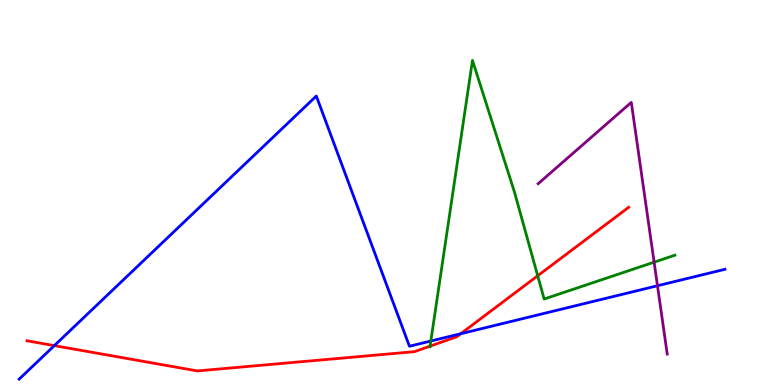[{'lines': ['blue', 'red'], 'intersections': [{'x': 0.701, 'y': 1.02}, {'x': 5.94, 'y': 1.33}]}, {'lines': ['green', 'red'], 'intersections': [{'x': 5.55, 'y': 1.01}, {'x': 6.94, 'y': 2.84}]}, {'lines': ['purple', 'red'], 'intersections': []}, {'lines': ['blue', 'green'], 'intersections': [{'x': 5.56, 'y': 1.14}]}, {'lines': ['blue', 'purple'], 'intersections': [{'x': 8.48, 'y': 2.58}]}, {'lines': ['green', 'purple'], 'intersections': [{'x': 8.44, 'y': 3.19}]}]